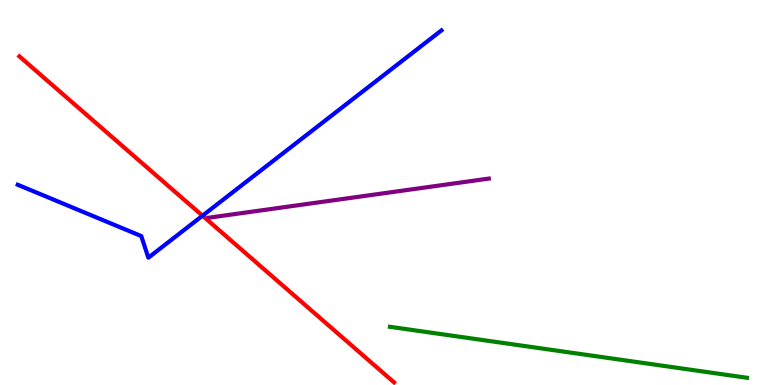[{'lines': ['blue', 'red'], 'intersections': [{'x': 2.61, 'y': 4.4}]}, {'lines': ['green', 'red'], 'intersections': []}, {'lines': ['purple', 'red'], 'intersections': []}, {'lines': ['blue', 'green'], 'intersections': []}, {'lines': ['blue', 'purple'], 'intersections': []}, {'lines': ['green', 'purple'], 'intersections': []}]